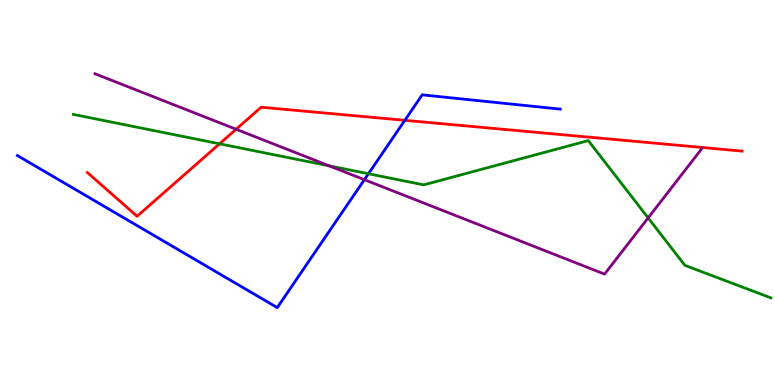[{'lines': ['blue', 'red'], 'intersections': [{'x': 5.22, 'y': 6.87}]}, {'lines': ['green', 'red'], 'intersections': [{'x': 2.83, 'y': 6.26}]}, {'lines': ['purple', 'red'], 'intersections': [{'x': 3.05, 'y': 6.64}]}, {'lines': ['blue', 'green'], 'intersections': [{'x': 4.75, 'y': 5.49}]}, {'lines': ['blue', 'purple'], 'intersections': [{'x': 4.7, 'y': 5.33}]}, {'lines': ['green', 'purple'], 'intersections': [{'x': 4.25, 'y': 5.69}, {'x': 8.36, 'y': 4.34}]}]